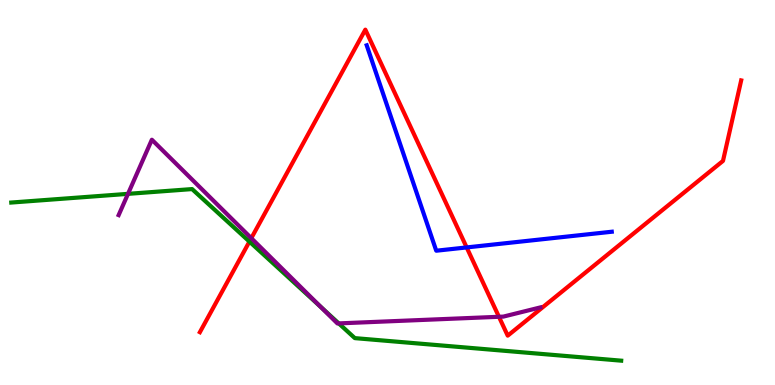[{'lines': ['blue', 'red'], 'intersections': [{'x': 6.02, 'y': 3.57}]}, {'lines': ['green', 'red'], 'intersections': [{'x': 3.22, 'y': 3.72}]}, {'lines': ['purple', 'red'], 'intersections': [{'x': 3.24, 'y': 3.81}, {'x': 6.44, 'y': 1.77}]}, {'lines': ['blue', 'green'], 'intersections': []}, {'lines': ['blue', 'purple'], 'intersections': []}, {'lines': ['green', 'purple'], 'intersections': [{'x': 1.65, 'y': 4.96}, {'x': 4.14, 'y': 2.03}, {'x': 4.37, 'y': 1.6}]}]